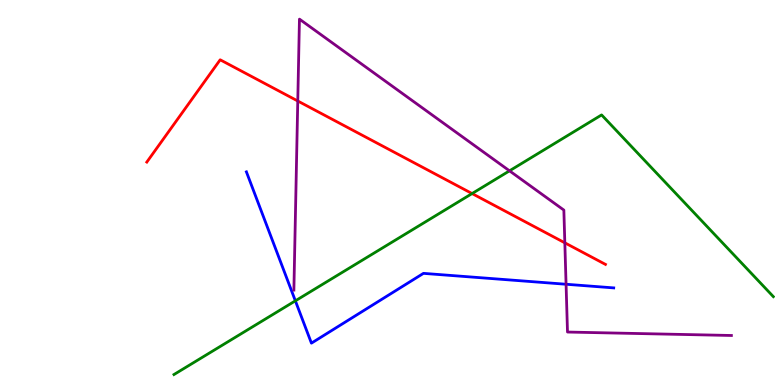[{'lines': ['blue', 'red'], 'intersections': []}, {'lines': ['green', 'red'], 'intersections': [{'x': 6.09, 'y': 4.97}]}, {'lines': ['purple', 'red'], 'intersections': [{'x': 3.84, 'y': 7.38}, {'x': 7.29, 'y': 3.69}]}, {'lines': ['blue', 'green'], 'intersections': [{'x': 3.81, 'y': 2.19}]}, {'lines': ['blue', 'purple'], 'intersections': [{'x': 7.3, 'y': 2.62}]}, {'lines': ['green', 'purple'], 'intersections': [{'x': 6.57, 'y': 5.56}]}]